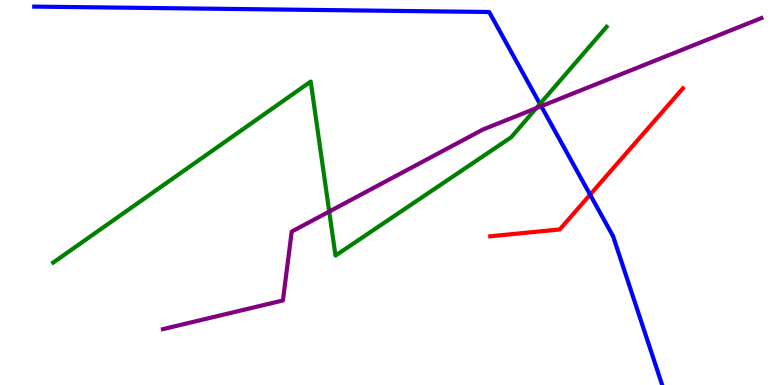[{'lines': ['blue', 'red'], 'intersections': [{'x': 7.61, 'y': 4.94}]}, {'lines': ['green', 'red'], 'intersections': []}, {'lines': ['purple', 'red'], 'intersections': []}, {'lines': ['blue', 'green'], 'intersections': [{'x': 6.97, 'y': 7.3}]}, {'lines': ['blue', 'purple'], 'intersections': [{'x': 6.98, 'y': 7.24}]}, {'lines': ['green', 'purple'], 'intersections': [{'x': 4.25, 'y': 4.51}, {'x': 6.92, 'y': 7.19}]}]